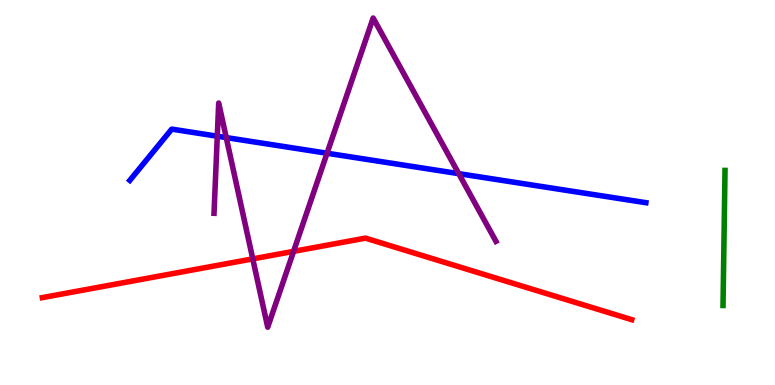[{'lines': ['blue', 'red'], 'intersections': []}, {'lines': ['green', 'red'], 'intersections': []}, {'lines': ['purple', 'red'], 'intersections': [{'x': 3.26, 'y': 3.28}, {'x': 3.79, 'y': 3.47}]}, {'lines': ['blue', 'green'], 'intersections': []}, {'lines': ['blue', 'purple'], 'intersections': [{'x': 2.8, 'y': 6.46}, {'x': 2.92, 'y': 6.43}, {'x': 4.22, 'y': 6.02}, {'x': 5.92, 'y': 5.49}]}, {'lines': ['green', 'purple'], 'intersections': []}]